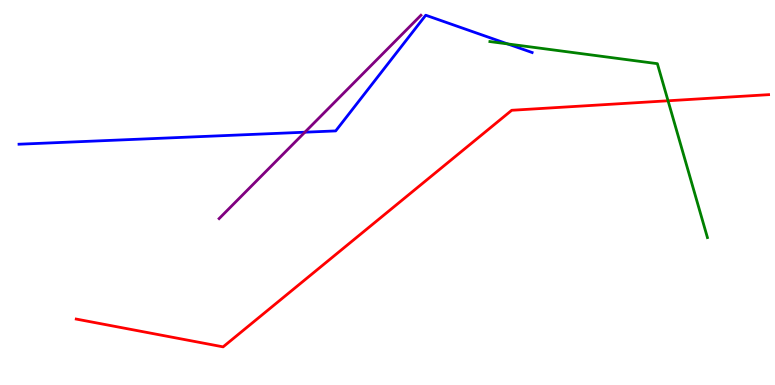[{'lines': ['blue', 'red'], 'intersections': []}, {'lines': ['green', 'red'], 'intersections': [{'x': 8.62, 'y': 7.38}]}, {'lines': ['purple', 'red'], 'intersections': []}, {'lines': ['blue', 'green'], 'intersections': [{'x': 6.55, 'y': 8.86}]}, {'lines': ['blue', 'purple'], 'intersections': [{'x': 3.93, 'y': 6.57}]}, {'lines': ['green', 'purple'], 'intersections': []}]